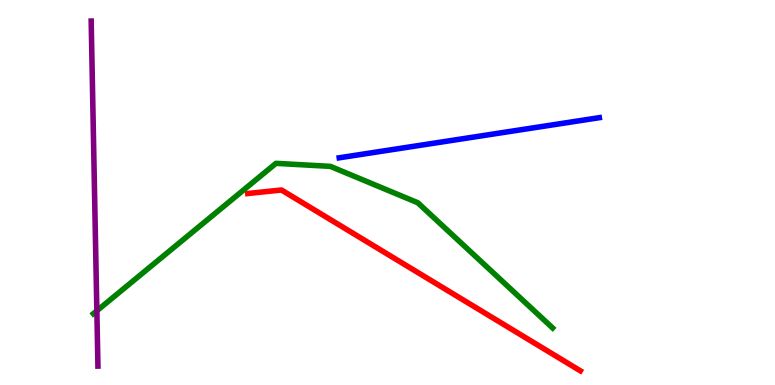[{'lines': ['blue', 'red'], 'intersections': []}, {'lines': ['green', 'red'], 'intersections': []}, {'lines': ['purple', 'red'], 'intersections': []}, {'lines': ['blue', 'green'], 'intersections': []}, {'lines': ['blue', 'purple'], 'intersections': []}, {'lines': ['green', 'purple'], 'intersections': [{'x': 1.25, 'y': 1.93}]}]